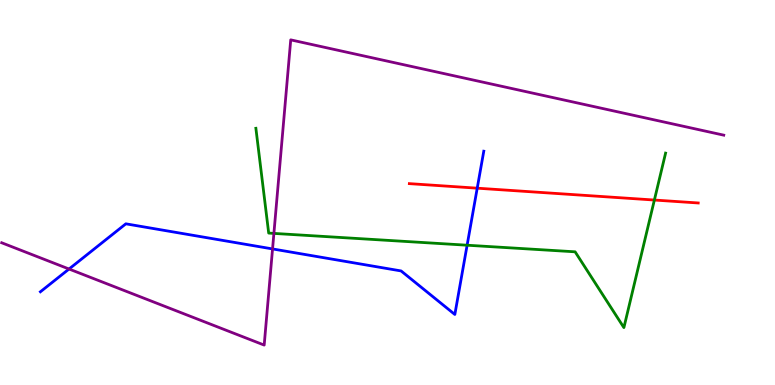[{'lines': ['blue', 'red'], 'intersections': [{'x': 6.16, 'y': 5.11}]}, {'lines': ['green', 'red'], 'intersections': [{'x': 8.44, 'y': 4.8}]}, {'lines': ['purple', 'red'], 'intersections': []}, {'lines': ['blue', 'green'], 'intersections': [{'x': 6.03, 'y': 3.63}]}, {'lines': ['blue', 'purple'], 'intersections': [{'x': 0.891, 'y': 3.01}, {'x': 3.52, 'y': 3.53}]}, {'lines': ['green', 'purple'], 'intersections': [{'x': 3.53, 'y': 3.94}]}]